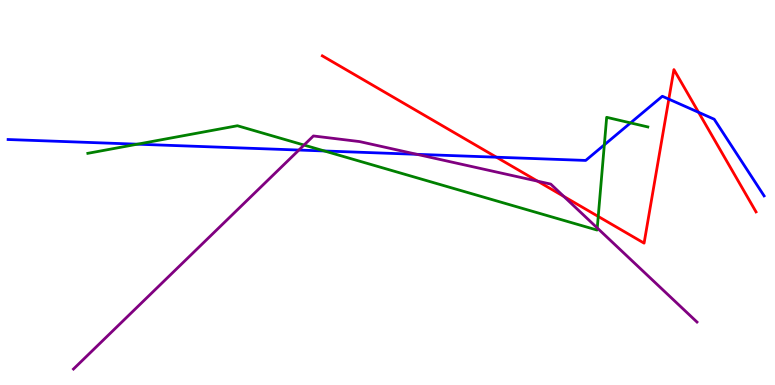[{'lines': ['blue', 'red'], 'intersections': [{'x': 6.41, 'y': 5.92}, {'x': 8.63, 'y': 7.42}, {'x': 9.01, 'y': 7.08}]}, {'lines': ['green', 'red'], 'intersections': [{'x': 7.72, 'y': 4.38}]}, {'lines': ['purple', 'red'], 'intersections': [{'x': 6.94, 'y': 5.29}, {'x': 7.27, 'y': 4.9}]}, {'lines': ['blue', 'green'], 'intersections': [{'x': 1.77, 'y': 6.25}, {'x': 4.19, 'y': 6.08}, {'x': 7.8, 'y': 6.24}, {'x': 8.14, 'y': 6.81}]}, {'lines': ['blue', 'purple'], 'intersections': [{'x': 3.86, 'y': 6.1}, {'x': 5.38, 'y': 5.99}]}, {'lines': ['green', 'purple'], 'intersections': [{'x': 3.92, 'y': 6.23}, {'x': 7.71, 'y': 4.08}]}]